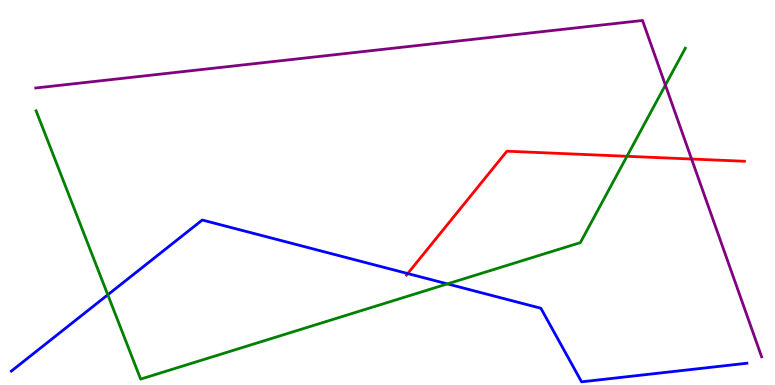[{'lines': ['blue', 'red'], 'intersections': [{'x': 5.26, 'y': 2.89}]}, {'lines': ['green', 'red'], 'intersections': [{'x': 8.09, 'y': 5.94}]}, {'lines': ['purple', 'red'], 'intersections': [{'x': 8.92, 'y': 5.87}]}, {'lines': ['blue', 'green'], 'intersections': [{'x': 1.39, 'y': 2.34}, {'x': 5.77, 'y': 2.63}]}, {'lines': ['blue', 'purple'], 'intersections': []}, {'lines': ['green', 'purple'], 'intersections': [{'x': 8.59, 'y': 7.79}]}]